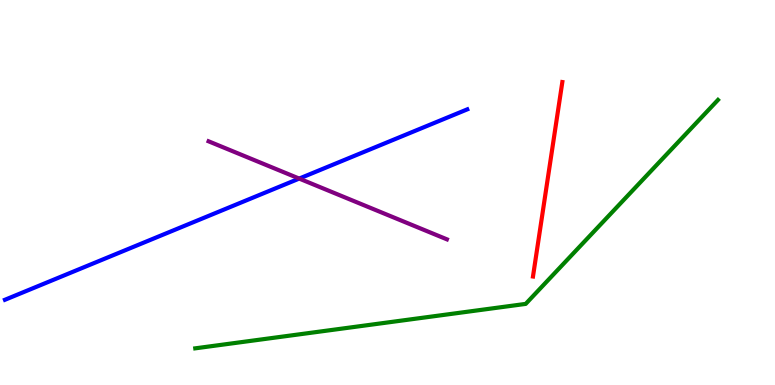[{'lines': ['blue', 'red'], 'intersections': []}, {'lines': ['green', 'red'], 'intersections': []}, {'lines': ['purple', 'red'], 'intersections': []}, {'lines': ['blue', 'green'], 'intersections': []}, {'lines': ['blue', 'purple'], 'intersections': [{'x': 3.86, 'y': 5.36}]}, {'lines': ['green', 'purple'], 'intersections': []}]